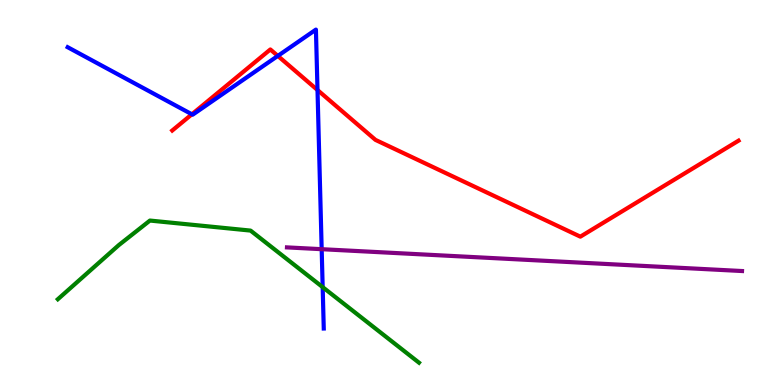[{'lines': ['blue', 'red'], 'intersections': [{'x': 2.48, 'y': 7.03}, {'x': 3.58, 'y': 8.55}, {'x': 4.1, 'y': 7.66}]}, {'lines': ['green', 'red'], 'intersections': []}, {'lines': ['purple', 'red'], 'intersections': []}, {'lines': ['blue', 'green'], 'intersections': [{'x': 4.16, 'y': 2.54}]}, {'lines': ['blue', 'purple'], 'intersections': [{'x': 4.15, 'y': 3.53}]}, {'lines': ['green', 'purple'], 'intersections': []}]